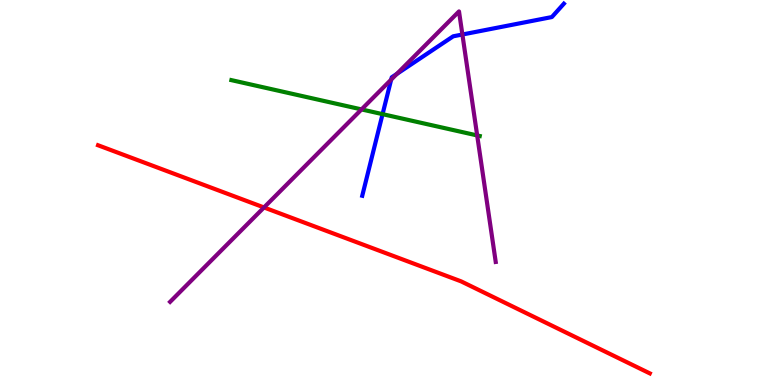[{'lines': ['blue', 'red'], 'intersections': []}, {'lines': ['green', 'red'], 'intersections': []}, {'lines': ['purple', 'red'], 'intersections': [{'x': 3.41, 'y': 4.61}]}, {'lines': ['blue', 'green'], 'intersections': [{'x': 4.94, 'y': 7.04}]}, {'lines': ['blue', 'purple'], 'intersections': [{'x': 5.05, 'y': 7.93}, {'x': 5.12, 'y': 8.08}, {'x': 5.97, 'y': 9.1}]}, {'lines': ['green', 'purple'], 'intersections': [{'x': 4.66, 'y': 7.16}, {'x': 6.16, 'y': 6.48}]}]